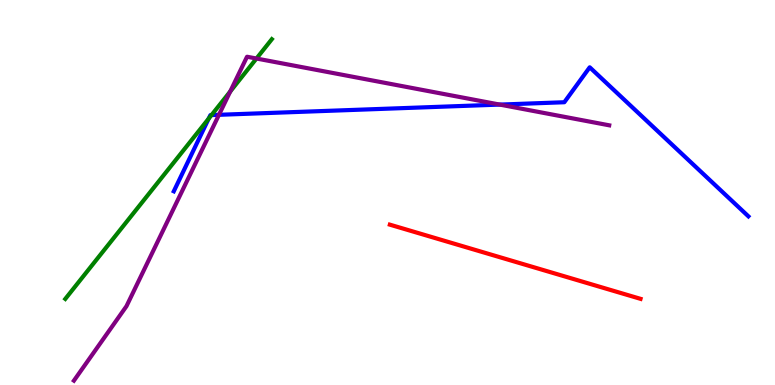[{'lines': ['blue', 'red'], 'intersections': []}, {'lines': ['green', 'red'], 'intersections': []}, {'lines': ['purple', 'red'], 'intersections': []}, {'lines': ['blue', 'green'], 'intersections': [{'x': 2.69, 'y': 6.92}, {'x': 2.73, 'y': 7.01}]}, {'lines': ['blue', 'purple'], 'intersections': [{'x': 2.83, 'y': 7.02}, {'x': 6.45, 'y': 7.28}]}, {'lines': ['green', 'purple'], 'intersections': [{'x': 2.97, 'y': 7.62}, {'x': 3.31, 'y': 8.48}]}]